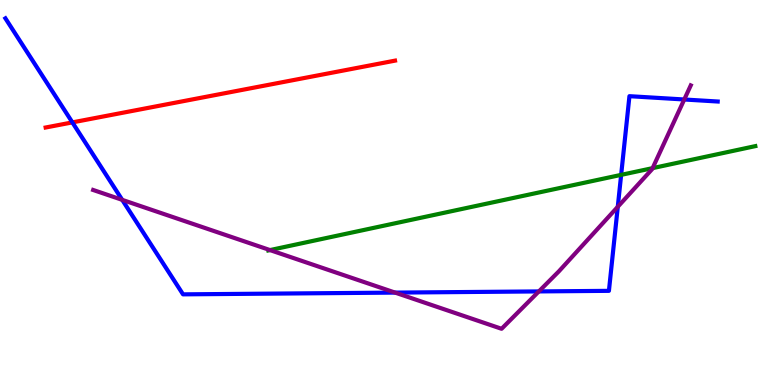[{'lines': ['blue', 'red'], 'intersections': [{'x': 0.934, 'y': 6.82}]}, {'lines': ['green', 'red'], 'intersections': []}, {'lines': ['purple', 'red'], 'intersections': []}, {'lines': ['blue', 'green'], 'intersections': [{'x': 8.01, 'y': 5.46}]}, {'lines': ['blue', 'purple'], 'intersections': [{'x': 1.58, 'y': 4.81}, {'x': 5.1, 'y': 2.4}, {'x': 6.95, 'y': 2.43}, {'x': 7.97, 'y': 4.63}, {'x': 8.83, 'y': 7.42}]}, {'lines': ['green', 'purple'], 'intersections': [{'x': 3.48, 'y': 3.5}, {'x': 8.42, 'y': 5.63}]}]